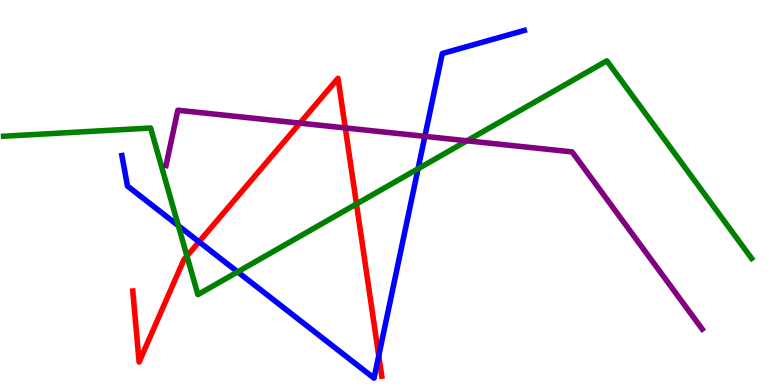[{'lines': ['blue', 'red'], 'intersections': [{'x': 2.57, 'y': 3.72}, {'x': 4.89, 'y': 0.759}]}, {'lines': ['green', 'red'], 'intersections': [{'x': 2.41, 'y': 3.35}, {'x': 4.6, 'y': 4.7}]}, {'lines': ['purple', 'red'], 'intersections': [{'x': 3.87, 'y': 6.8}, {'x': 4.46, 'y': 6.68}]}, {'lines': ['blue', 'green'], 'intersections': [{'x': 2.3, 'y': 4.14}, {'x': 3.07, 'y': 2.94}, {'x': 5.39, 'y': 5.62}]}, {'lines': ['blue', 'purple'], 'intersections': [{'x': 5.48, 'y': 6.46}]}, {'lines': ['green', 'purple'], 'intersections': [{'x': 6.03, 'y': 6.34}]}]